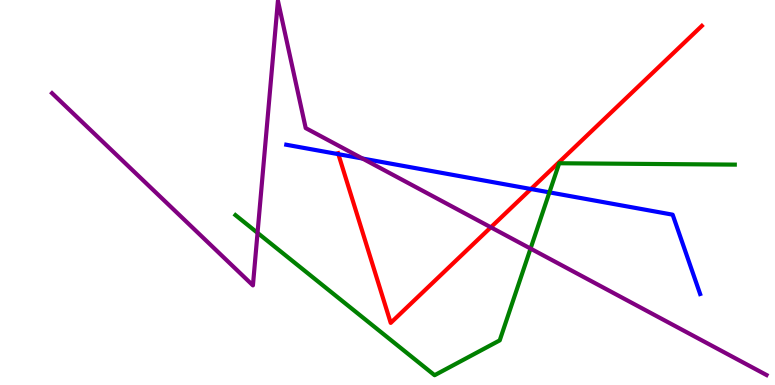[{'lines': ['blue', 'red'], 'intersections': [{'x': 4.37, 'y': 6.0}, {'x': 6.85, 'y': 5.09}]}, {'lines': ['green', 'red'], 'intersections': []}, {'lines': ['purple', 'red'], 'intersections': [{'x': 6.33, 'y': 4.1}]}, {'lines': ['blue', 'green'], 'intersections': [{'x': 7.09, 'y': 5.0}]}, {'lines': ['blue', 'purple'], 'intersections': [{'x': 4.68, 'y': 5.88}]}, {'lines': ['green', 'purple'], 'intersections': [{'x': 3.32, 'y': 3.95}, {'x': 6.85, 'y': 3.54}]}]